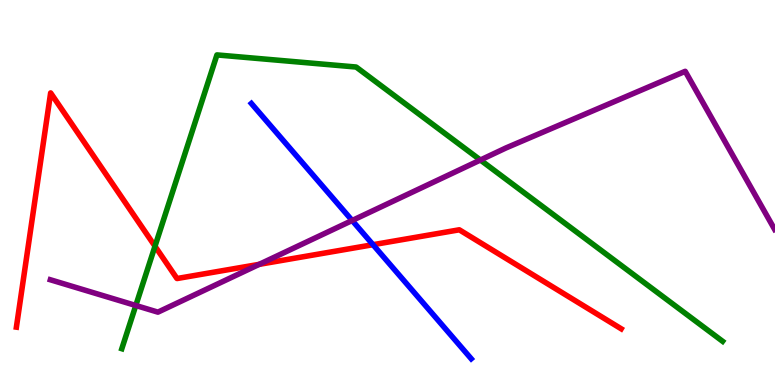[{'lines': ['blue', 'red'], 'intersections': [{'x': 4.81, 'y': 3.64}]}, {'lines': ['green', 'red'], 'intersections': [{'x': 2.0, 'y': 3.6}]}, {'lines': ['purple', 'red'], 'intersections': [{'x': 3.35, 'y': 3.13}]}, {'lines': ['blue', 'green'], 'intersections': []}, {'lines': ['blue', 'purple'], 'intersections': [{'x': 4.54, 'y': 4.27}]}, {'lines': ['green', 'purple'], 'intersections': [{'x': 1.75, 'y': 2.07}, {'x': 6.2, 'y': 5.84}]}]